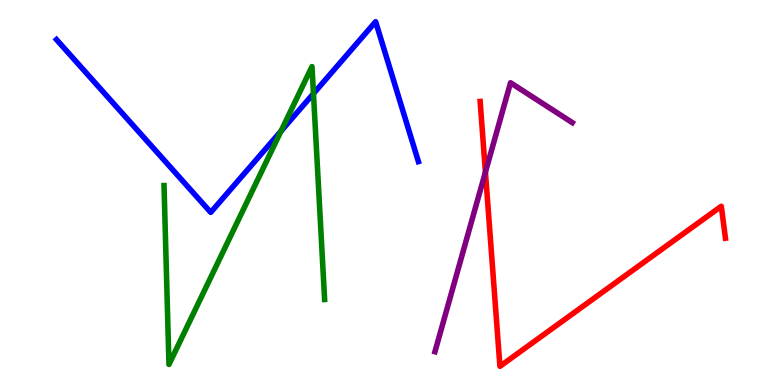[{'lines': ['blue', 'red'], 'intersections': []}, {'lines': ['green', 'red'], 'intersections': []}, {'lines': ['purple', 'red'], 'intersections': [{'x': 6.26, 'y': 5.53}]}, {'lines': ['blue', 'green'], 'intersections': [{'x': 3.63, 'y': 6.59}, {'x': 4.04, 'y': 7.57}]}, {'lines': ['blue', 'purple'], 'intersections': []}, {'lines': ['green', 'purple'], 'intersections': []}]